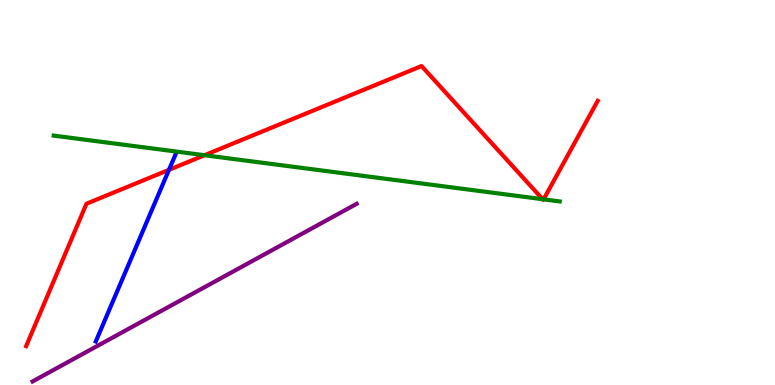[{'lines': ['blue', 'red'], 'intersections': [{'x': 2.18, 'y': 5.59}]}, {'lines': ['green', 'red'], 'intersections': [{'x': 2.64, 'y': 5.97}, {'x': 7.0, 'y': 4.83}, {'x': 7.01, 'y': 4.82}]}, {'lines': ['purple', 'red'], 'intersections': []}, {'lines': ['blue', 'green'], 'intersections': []}, {'lines': ['blue', 'purple'], 'intersections': []}, {'lines': ['green', 'purple'], 'intersections': []}]